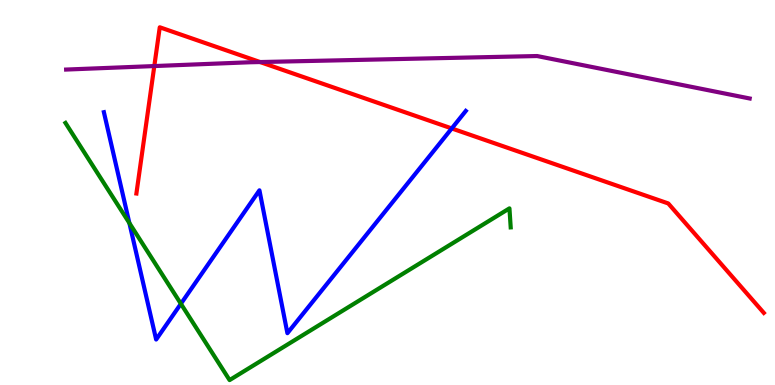[{'lines': ['blue', 'red'], 'intersections': [{'x': 5.83, 'y': 6.66}]}, {'lines': ['green', 'red'], 'intersections': []}, {'lines': ['purple', 'red'], 'intersections': [{'x': 1.99, 'y': 8.28}, {'x': 3.36, 'y': 8.39}]}, {'lines': ['blue', 'green'], 'intersections': [{'x': 1.67, 'y': 4.21}, {'x': 2.33, 'y': 2.11}]}, {'lines': ['blue', 'purple'], 'intersections': []}, {'lines': ['green', 'purple'], 'intersections': []}]